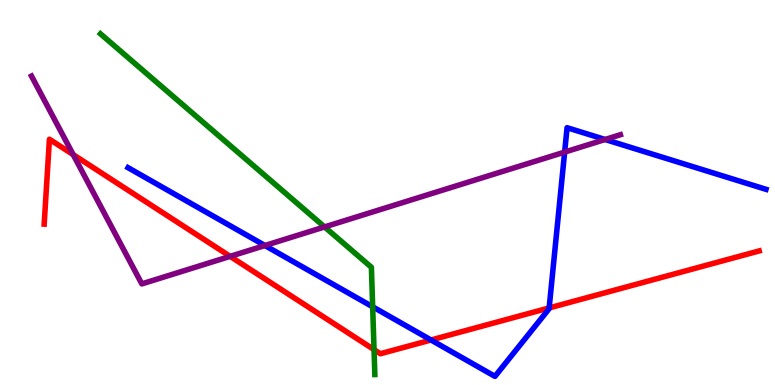[{'lines': ['blue', 'red'], 'intersections': [{'x': 5.56, 'y': 1.17}, {'x': 7.09, 'y': 2.0}]}, {'lines': ['green', 'red'], 'intersections': [{'x': 4.83, 'y': 0.919}]}, {'lines': ['purple', 'red'], 'intersections': [{'x': 0.945, 'y': 5.98}, {'x': 2.97, 'y': 3.34}]}, {'lines': ['blue', 'green'], 'intersections': [{'x': 4.81, 'y': 2.03}]}, {'lines': ['blue', 'purple'], 'intersections': [{'x': 3.42, 'y': 3.62}, {'x': 7.29, 'y': 6.05}, {'x': 7.81, 'y': 6.38}]}, {'lines': ['green', 'purple'], 'intersections': [{'x': 4.19, 'y': 4.11}]}]